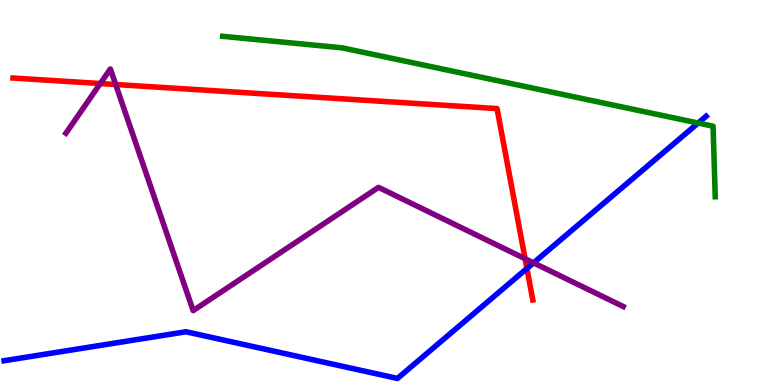[{'lines': ['blue', 'red'], 'intersections': [{'x': 6.8, 'y': 3.03}]}, {'lines': ['green', 'red'], 'intersections': []}, {'lines': ['purple', 'red'], 'intersections': [{'x': 1.29, 'y': 7.83}, {'x': 1.49, 'y': 7.8}, {'x': 6.78, 'y': 3.28}]}, {'lines': ['blue', 'green'], 'intersections': [{'x': 9.01, 'y': 6.8}]}, {'lines': ['blue', 'purple'], 'intersections': [{'x': 6.88, 'y': 3.17}]}, {'lines': ['green', 'purple'], 'intersections': []}]